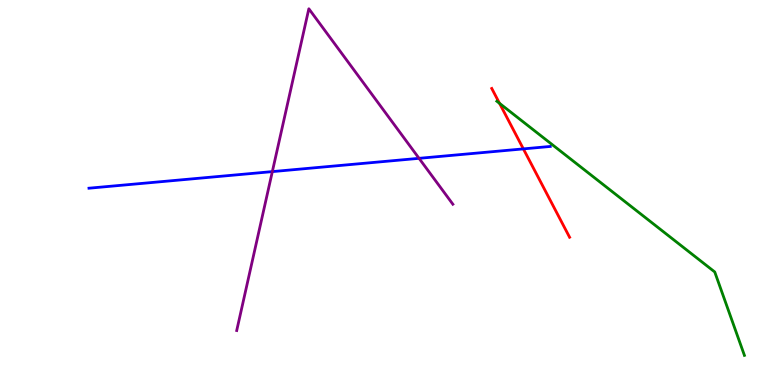[{'lines': ['blue', 'red'], 'intersections': [{'x': 6.75, 'y': 6.13}]}, {'lines': ['green', 'red'], 'intersections': [{'x': 6.45, 'y': 7.32}]}, {'lines': ['purple', 'red'], 'intersections': []}, {'lines': ['blue', 'green'], 'intersections': []}, {'lines': ['blue', 'purple'], 'intersections': [{'x': 3.51, 'y': 5.54}, {'x': 5.41, 'y': 5.89}]}, {'lines': ['green', 'purple'], 'intersections': []}]